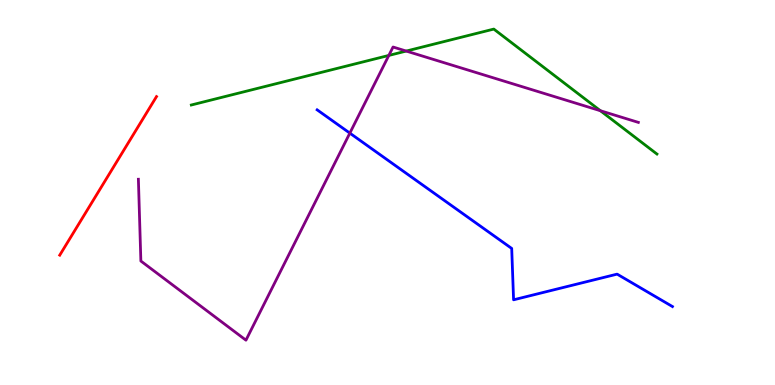[{'lines': ['blue', 'red'], 'intersections': []}, {'lines': ['green', 'red'], 'intersections': []}, {'lines': ['purple', 'red'], 'intersections': []}, {'lines': ['blue', 'green'], 'intersections': []}, {'lines': ['blue', 'purple'], 'intersections': [{'x': 4.51, 'y': 6.54}]}, {'lines': ['green', 'purple'], 'intersections': [{'x': 5.02, 'y': 8.56}, {'x': 5.24, 'y': 8.67}, {'x': 7.75, 'y': 7.12}]}]